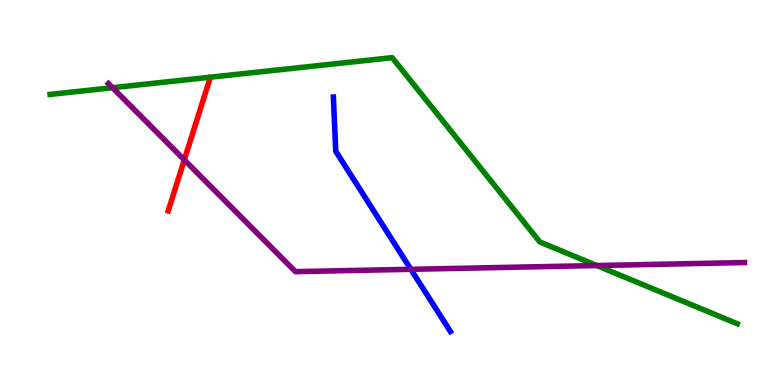[{'lines': ['blue', 'red'], 'intersections': []}, {'lines': ['green', 'red'], 'intersections': []}, {'lines': ['purple', 'red'], 'intersections': [{'x': 2.38, 'y': 5.85}]}, {'lines': ['blue', 'green'], 'intersections': []}, {'lines': ['blue', 'purple'], 'intersections': [{'x': 5.3, 'y': 3.01}]}, {'lines': ['green', 'purple'], 'intersections': [{'x': 1.45, 'y': 7.72}, {'x': 7.7, 'y': 3.1}]}]